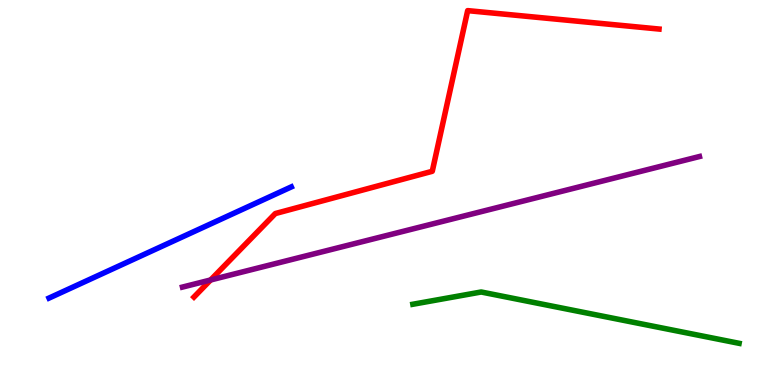[{'lines': ['blue', 'red'], 'intersections': []}, {'lines': ['green', 'red'], 'intersections': []}, {'lines': ['purple', 'red'], 'intersections': [{'x': 2.72, 'y': 2.73}]}, {'lines': ['blue', 'green'], 'intersections': []}, {'lines': ['blue', 'purple'], 'intersections': []}, {'lines': ['green', 'purple'], 'intersections': []}]